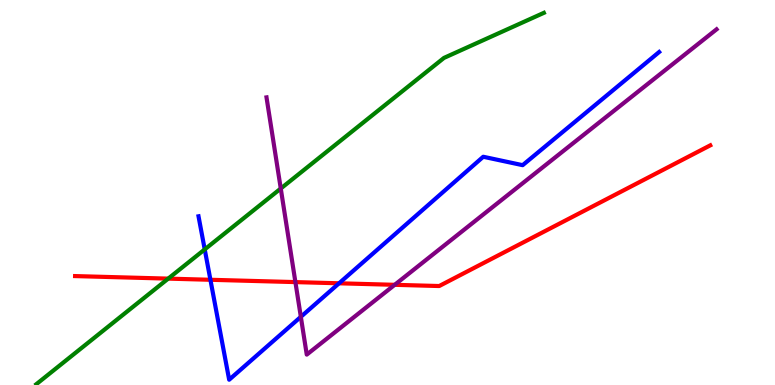[{'lines': ['blue', 'red'], 'intersections': [{'x': 2.72, 'y': 2.73}, {'x': 4.37, 'y': 2.64}]}, {'lines': ['green', 'red'], 'intersections': [{'x': 2.17, 'y': 2.76}]}, {'lines': ['purple', 'red'], 'intersections': [{'x': 3.81, 'y': 2.67}, {'x': 5.09, 'y': 2.6}]}, {'lines': ['blue', 'green'], 'intersections': [{'x': 2.64, 'y': 3.52}]}, {'lines': ['blue', 'purple'], 'intersections': [{'x': 3.88, 'y': 1.77}]}, {'lines': ['green', 'purple'], 'intersections': [{'x': 3.62, 'y': 5.1}]}]